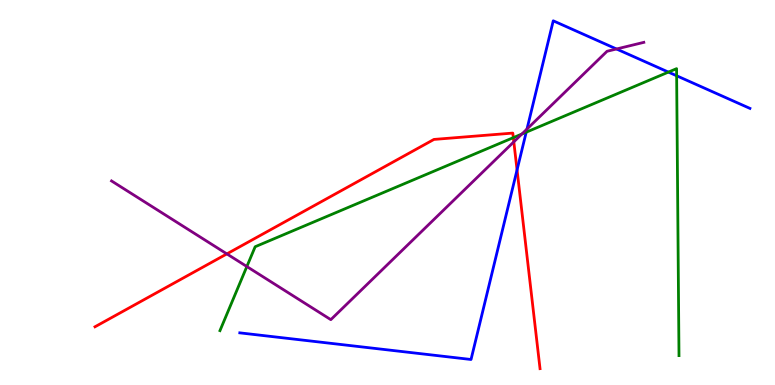[{'lines': ['blue', 'red'], 'intersections': [{'x': 6.67, 'y': 5.59}]}, {'lines': ['green', 'red'], 'intersections': [{'x': 6.62, 'y': 6.42}]}, {'lines': ['purple', 'red'], 'intersections': [{'x': 2.93, 'y': 3.41}, {'x': 6.63, 'y': 6.32}]}, {'lines': ['blue', 'green'], 'intersections': [{'x': 6.79, 'y': 6.57}, {'x': 8.62, 'y': 8.13}, {'x': 8.73, 'y': 8.03}]}, {'lines': ['blue', 'purple'], 'intersections': [{'x': 6.8, 'y': 6.65}, {'x': 7.95, 'y': 8.73}]}, {'lines': ['green', 'purple'], 'intersections': [{'x': 3.19, 'y': 3.08}, {'x': 6.73, 'y': 6.52}]}]